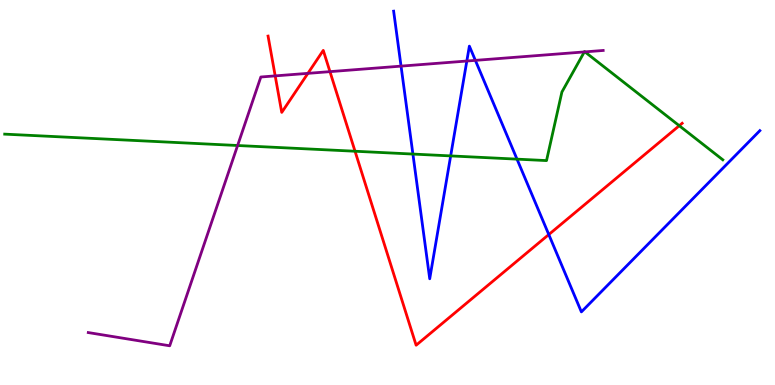[{'lines': ['blue', 'red'], 'intersections': [{'x': 7.08, 'y': 3.91}]}, {'lines': ['green', 'red'], 'intersections': [{'x': 4.58, 'y': 6.07}, {'x': 8.76, 'y': 6.73}]}, {'lines': ['purple', 'red'], 'intersections': [{'x': 3.55, 'y': 8.03}, {'x': 3.97, 'y': 8.09}, {'x': 4.26, 'y': 8.14}]}, {'lines': ['blue', 'green'], 'intersections': [{'x': 5.33, 'y': 6.0}, {'x': 5.82, 'y': 5.95}, {'x': 6.67, 'y': 5.87}]}, {'lines': ['blue', 'purple'], 'intersections': [{'x': 5.17, 'y': 8.28}, {'x': 6.02, 'y': 8.41}, {'x': 6.13, 'y': 8.43}]}, {'lines': ['green', 'purple'], 'intersections': [{'x': 3.07, 'y': 6.22}, {'x': 7.54, 'y': 8.65}, {'x': 7.55, 'y': 8.65}]}]